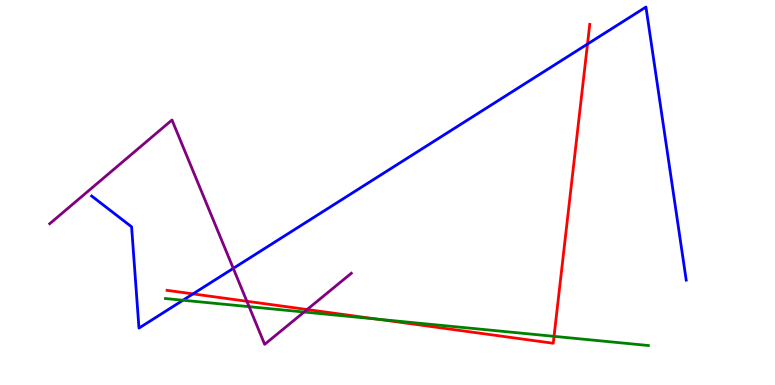[{'lines': ['blue', 'red'], 'intersections': [{'x': 2.49, 'y': 2.37}, {'x': 7.58, 'y': 8.86}]}, {'lines': ['green', 'red'], 'intersections': [{'x': 4.87, 'y': 1.71}, {'x': 7.15, 'y': 1.26}]}, {'lines': ['purple', 'red'], 'intersections': [{'x': 3.19, 'y': 2.17}, {'x': 3.96, 'y': 1.96}]}, {'lines': ['blue', 'green'], 'intersections': [{'x': 2.36, 'y': 2.2}]}, {'lines': ['blue', 'purple'], 'intersections': [{'x': 3.01, 'y': 3.03}]}, {'lines': ['green', 'purple'], 'intersections': [{'x': 3.21, 'y': 2.03}, {'x': 3.92, 'y': 1.9}]}]